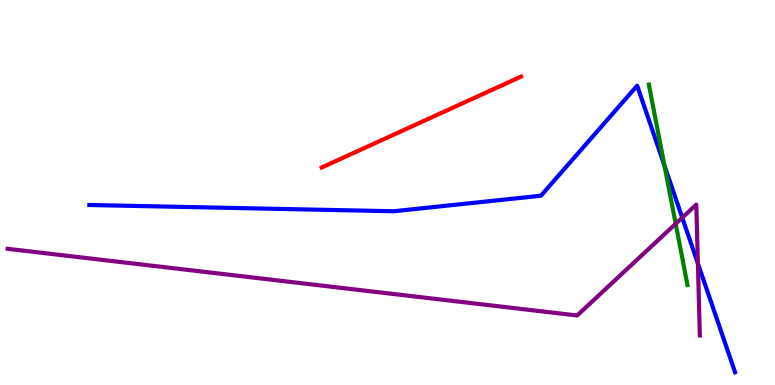[{'lines': ['blue', 'red'], 'intersections': []}, {'lines': ['green', 'red'], 'intersections': []}, {'lines': ['purple', 'red'], 'intersections': []}, {'lines': ['blue', 'green'], 'intersections': [{'x': 8.57, 'y': 5.7}]}, {'lines': ['blue', 'purple'], 'intersections': [{'x': 8.8, 'y': 4.35}, {'x': 9.01, 'y': 3.16}]}, {'lines': ['green', 'purple'], 'intersections': [{'x': 8.72, 'y': 4.19}]}]